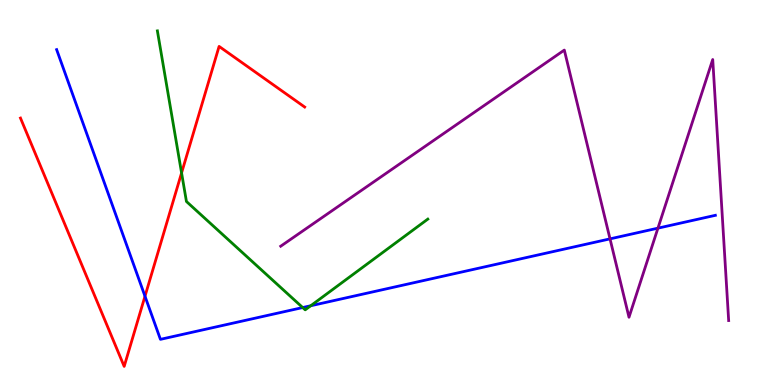[{'lines': ['blue', 'red'], 'intersections': [{'x': 1.87, 'y': 2.31}]}, {'lines': ['green', 'red'], 'intersections': [{'x': 2.34, 'y': 5.51}]}, {'lines': ['purple', 'red'], 'intersections': []}, {'lines': ['blue', 'green'], 'intersections': [{'x': 3.91, 'y': 2.01}, {'x': 4.01, 'y': 2.06}]}, {'lines': ['blue', 'purple'], 'intersections': [{'x': 7.87, 'y': 3.8}, {'x': 8.49, 'y': 4.07}]}, {'lines': ['green', 'purple'], 'intersections': []}]